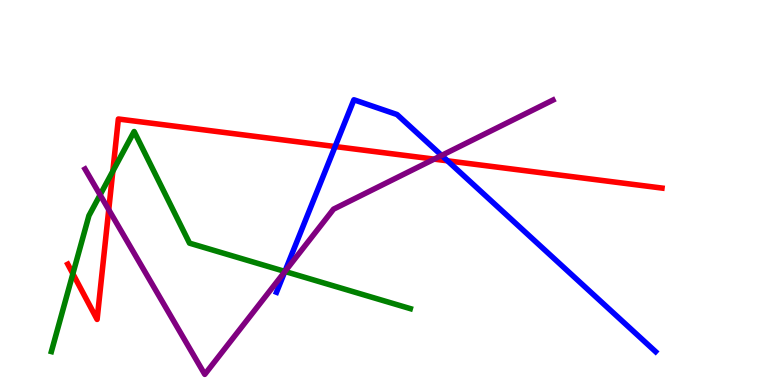[{'lines': ['blue', 'red'], 'intersections': [{'x': 4.32, 'y': 6.19}, {'x': 5.77, 'y': 5.82}]}, {'lines': ['green', 'red'], 'intersections': [{'x': 0.94, 'y': 2.89}, {'x': 1.46, 'y': 5.55}]}, {'lines': ['purple', 'red'], 'intersections': [{'x': 1.4, 'y': 4.55}, {'x': 5.6, 'y': 5.87}]}, {'lines': ['blue', 'green'], 'intersections': [{'x': 3.68, 'y': 2.95}]}, {'lines': ['blue', 'purple'], 'intersections': [{'x': 3.67, 'y': 2.94}, {'x': 5.7, 'y': 5.96}]}, {'lines': ['green', 'purple'], 'intersections': [{'x': 1.29, 'y': 4.94}, {'x': 3.68, 'y': 2.95}]}]